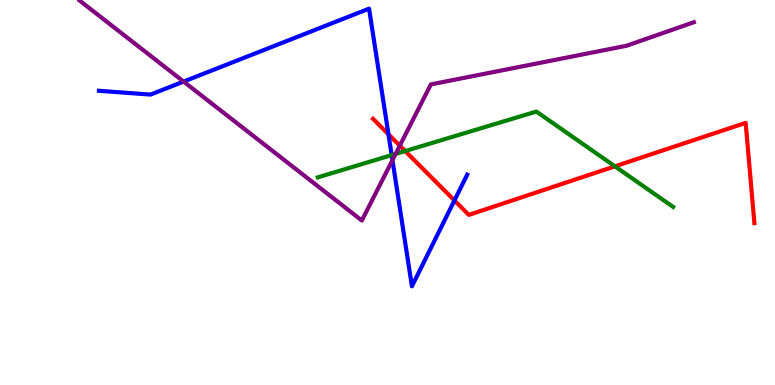[{'lines': ['blue', 'red'], 'intersections': [{'x': 5.01, 'y': 6.51}, {'x': 5.86, 'y': 4.79}]}, {'lines': ['green', 'red'], 'intersections': [{'x': 5.23, 'y': 6.08}, {'x': 7.93, 'y': 5.68}]}, {'lines': ['purple', 'red'], 'intersections': [{'x': 5.16, 'y': 6.22}]}, {'lines': ['blue', 'green'], 'intersections': [{'x': 5.05, 'y': 5.97}]}, {'lines': ['blue', 'purple'], 'intersections': [{'x': 2.37, 'y': 7.88}, {'x': 5.06, 'y': 5.84}]}, {'lines': ['green', 'purple'], 'intersections': [{'x': 5.1, 'y': 6.0}]}]